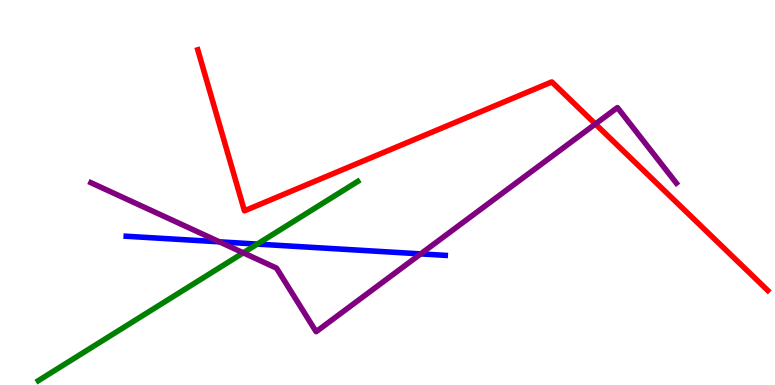[{'lines': ['blue', 'red'], 'intersections': []}, {'lines': ['green', 'red'], 'intersections': []}, {'lines': ['purple', 'red'], 'intersections': [{'x': 7.68, 'y': 6.78}]}, {'lines': ['blue', 'green'], 'intersections': [{'x': 3.32, 'y': 3.66}]}, {'lines': ['blue', 'purple'], 'intersections': [{'x': 2.83, 'y': 3.72}, {'x': 5.43, 'y': 3.41}]}, {'lines': ['green', 'purple'], 'intersections': [{'x': 3.14, 'y': 3.43}]}]